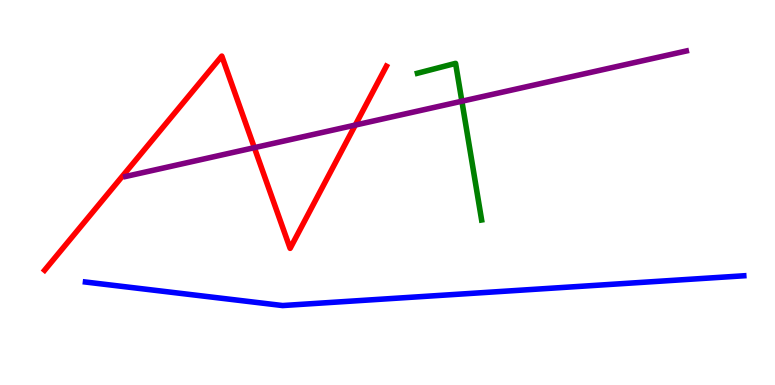[{'lines': ['blue', 'red'], 'intersections': []}, {'lines': ['green', 'red'], 'intersections': []}, {'lines': ['purple', 'red'], 'intersections': [{'x': 3.28, 'y': 6.16}, {'x': 4.58, 'y': 6.75}]}, {'lines': ['blue', 'green'], 'intersections': []}, {'lines': ['blue', 'purple'], 'intersections': []}, {'lines': ['green', 'purple'], 'intersections': [{'x': 5.96, 'y': 7.37}]}]